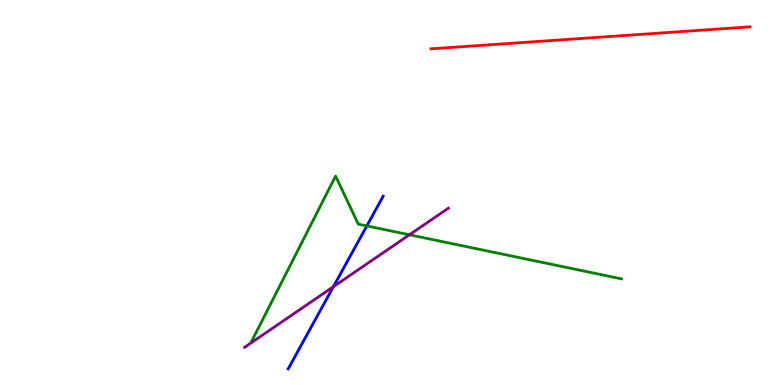[{'lines': ['blue', 'red'], 'intersections': []}, {'lines': ['green', 'red'], 'intersections': []}, {'lines': ['purple', 'red'], 'intersections': []}, {'lines': ['blue', 'green'], 'intersections': [{'x': 4.73, 'y': 4.13}]}, {'lines': ['blue', 'purple'], 'intersections': [{'x': 4.3, 'y': 2.55}]}, {'lines': ['green', 'purple'], 'intersections': [{'x': 5.28, 'y': 3.9}]}]